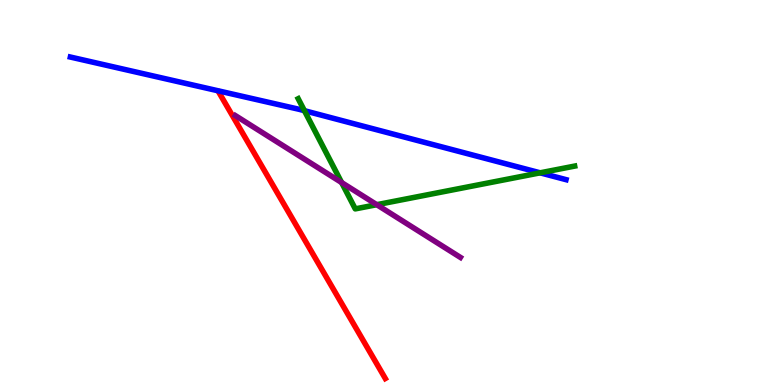[{'lines': ['blue', 'red'], 'intersections': []}, {'lines': ['green', 'red'], 'intersections': []}, {'lines': ['purple', 'red'], 'intersections': []}, {'lines': ['blue', 'green'], 'intersections': [{'x': 3.93, 'y': 7.12}, {'x': 6.97, 'y': 5.51}]}, {'lines': ['blue', 'purple'], 'intersections': []}, {'lines': ['green', 'purple'], 'intersections': [{'x': 4.41, 'y': 5.26}, {'x': 4.86, 'y': 4.68}]}]